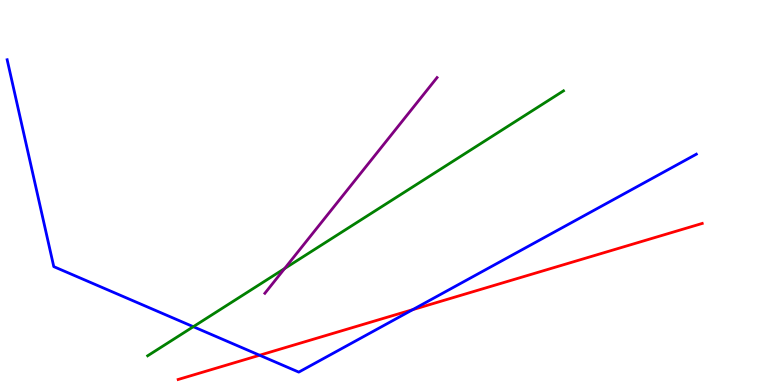[{'lines': ['blue', 'red'], 'intersections': [{'x': 3.35, 'y': 0.773}, {'x': 5.33, 'y': 1.96}]}, {'lines': ['green', 'red'], 'intersections': []}, {'lines': ['purple', 'red'], 'intersections': []}, {'lines': ['blue', 'green'], 'intersections': [{'x': 2.49, 'y': 1.51}]}, {'lines': ['blue', 'purple'], 'intersections': []}, {'lines': ['green', 'purple'], 'intersections': [{'x': 3.67, 'y': 3.03}]}]